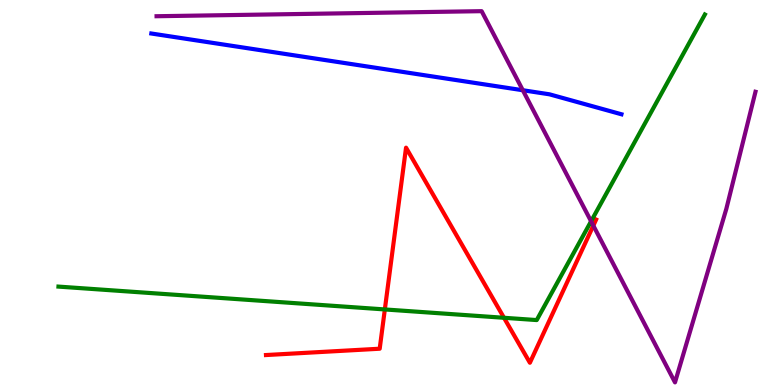[{'lines': ['blue', 'red'], 'intersections': []}, {'lines': ['green', 'red'], 'intersections': [{'x': 4.97, 'y': 1.96}, {'x': 6.5, 'y': 1.75}]}, {'lines': ['purple', 'red'], 'intersections': [{'x': 7.66, 'y': 4.14}]}, {'lines': ['blue', 'green'], 'intersections': []}, {'lines': ['blue', 'purple'], 'intersections': [{'x': 6.75, 'y': 7.66}]}, {'lines': ['green', 'purple'], 'intersections': [{'x': 7.63, 'y': 4.25}]}]